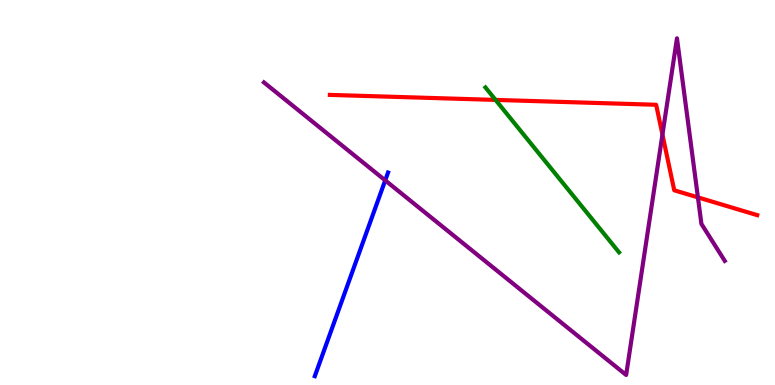[{'lines': ['blue', 'red'], 'intersections': []}, {'lines': ['green', 'red'], 'intersections': [{'x': 6.39, 'y': 7.4}]}, {'lines': ['purple', 'red'], 'intersections': [{'x': 8.55, 'y': 6.51}, {'x': 9.01, 'y': 4.87}]}, {'lines': ['blue', 'green'], 'intersections': []}, {'lines': ['blue', 'purple'], 'intersections': [{'x': 4.97, 'y': 5.32}]}, {'lines': ['green', 'purple'], 'intersections': []}]